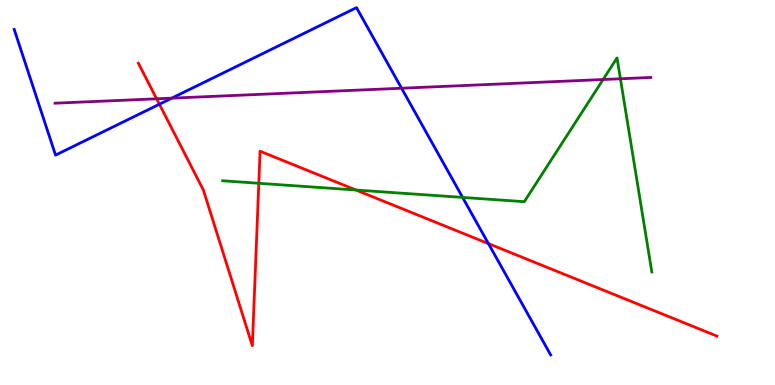[{'lines': ['blue', 'red'], 'intersections': [{'x': 2.06, 'y': 7.29}, {'x': 6.3, 'y': 3.67}]}, {'lines': ['green', 'red'], 'intersections': [{'x': 3.34, 'y': 5.24}, {'x': 4.59, 'y': 5.06}]}, {'lines': ['purple', 'red'], 'intersections': [{'x': 2.02, 'y': 7.43}]}, {'lines': ['blue', 'green'], 'intersections': [{'x': 5.97, 'y': 4.87}]}, {'lines': ['blue', 'purple'], 'intersections': [{'x': 2.22, 'y': 7.45}, {'x': 5.18, 'y': 7.71}]}, {'lines': ['green', 'purple'], 'intersections': [{'x': 7.78, 'y': 7.93}, {'x': 8.01, 'y': 7.95}]}]